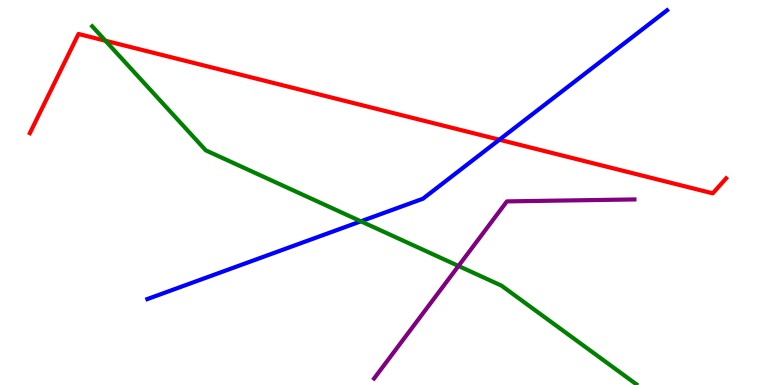[{'lines': ['blue', 'red'], 'intersections': [{'x': 6.44, 'y': 6.37}]}, {'lines': ['green', 'red'], 'intersections': [{'x': 1.36, 'y': 8.94}]}, {'lines': ['purple', 'red'], 'intersections': []}, {'lines': ['blue', 'green'], 'intersections': [{'x': 4.66, 'y': 4.25}]}, {'lines': ['blue', 'purple'], 'intersections': []}, {'lines': ['green', 'purple'], 'intersections': [{'x': 5.92, 'y': 3.09}]}]